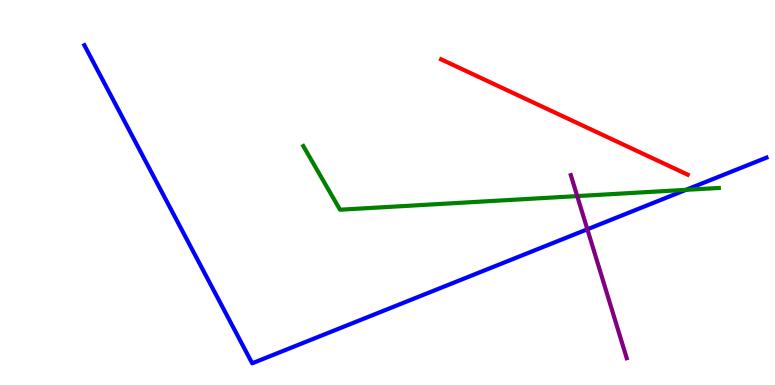[{'lines': ['blue', 'red'], 'intersections': []}, {'lines': ['green', 'red'], 'intersections': []}, {'lines': ['purple', 'red'], 'intersections': []}, {'lines': ['blue', 'green'], 'intersections': [{'x': 8.85, 'y': 5.07}]}, {'lines': ['blue', 'purple'], 'intersections': [{'x': 7.58, 'y': 4.04}]}, {'lines': ['green', 'purple'], 'intersections': [{'x': 7.45, 'y': 4.91}]}]